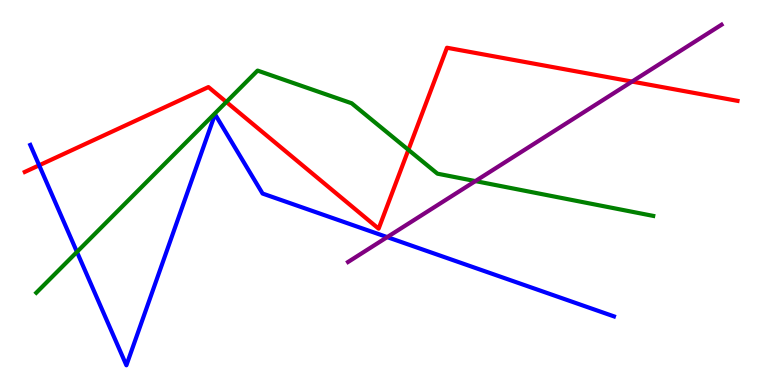[{'lines': ['blue', 'red'], 'intersections': [{'x': 0.505, 'y': 5.71}]}, {'lines': ['green', 'red'], 'intersections': [{'x': 2.92, 'y': 7.35}, {'x': 5.27, 'y': 6.11}]}, {'lines': ['purple', 'red'], 'intersections': [{'x': 8.16, 'y': 7.88}]}, {'lines': ['blue', 'green'], 'intersections': [{'x': 0.993, 'y': 3.46}]}, {'lines': ['blue', 'purple'], 'intersections': [{'x': 5.0, 'y': 3.84}]}, {'lines': ['green', 'purple'], 'intersections': [{'x': 6.13, 'y': 5.3}]}]